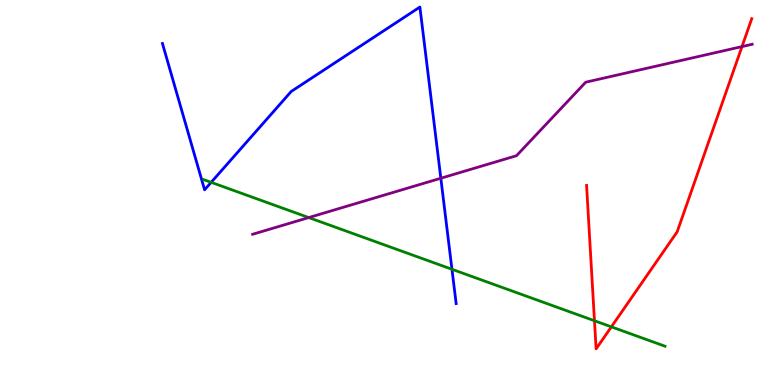[{'lines': ['blue', 'red'], 'intersections': []}, {'lines': ['green', 'red'], 'intersections': [{'x': 7.67, 'y': 1.67}, {'x': 7.89, 'y': 1.51}]}, {'lines': ['purple', 'red'], 'intersections': [{'x': 9.57, 'y': 8.79}]}, {'lines': ['blue', 'green'], 'intersections': [{'x': 2.72, 'y': 5.26}, {'x': 5.83, 'y': 3.01}]}, {'lines': ['blue', 'purple'], 'intersections': [{'x': 5.69, 'y': 5.37}]}, {'lines': ['green', 'purple'], 'intersections': [{'x': 3.98, 'y': 4.35}]}]